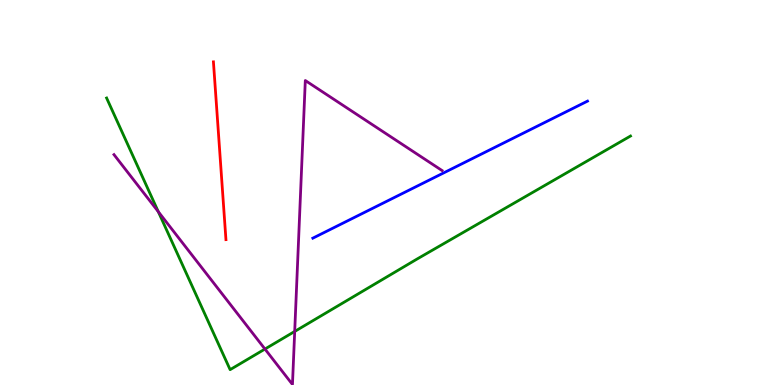[{'lines': ['blue', 'red'], 'intersections': []}, {'lines': ['green', 'red'], 'intersections': []}, {'lines': ['purple', 'red'], 'intersections': []}, {'lines': ['blue', 'green'], 'intersections': []}, {'lines': ['blue', 'purple'], 'intersections': []}, {'lines': ['green', 'purple'], 'intersections': [{'x': 2.04, 'y': 4.5}, {'x': 3.42, 'y': 0.934}, {'x': 3.8, 'y': 1.39}]}]